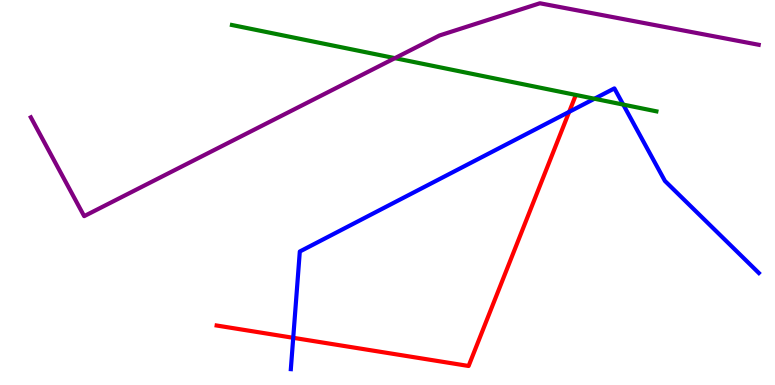[{'lines': ['blue', 'red'], 'intersections': [{'x': 3.78, 'y': 1.23}, {'x': 7.34, 'y': 7.09}]}, {'lines': ['green', 'red'], 'intersections': []}, {'lines': ['purple', 'red'], 'intersections': []}, {'lines': ['blue', 'green'], 'intersections': [{'x': 7.67, 'y': 7.44}, {'x': 8.04, 'y': 7.28}]}, {'lines': ['blue', 'purple'], 'intersections': []}, {'lines': ['green', 'purple'], 'intersections': [{'x': 5.1, 'y': 8.49}]}]